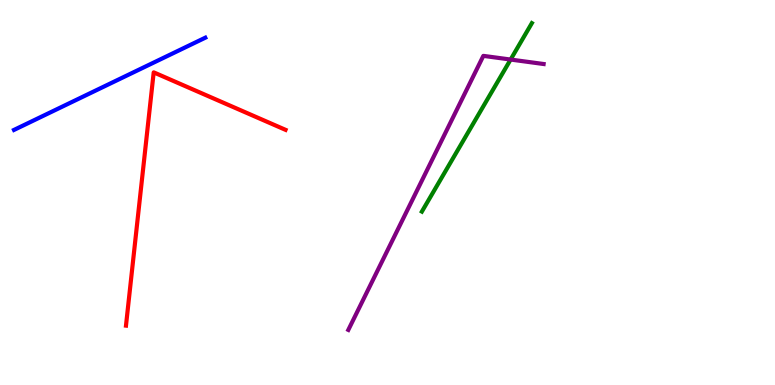[{'lines': ['blue', 'red'], 'intersections': []}, {'lines': ['green', 'red'], 'intersections': []}, {'lines': ['purple', 'red'], 'intersections': []}, {'lines': ['blue', 'green'], 'intersections': []}, {'lines': ['blue', 'purple'], 'intersections': []}, {'lines': ['green', 'purple'], 'intersections': [{'x': 6.59, 'y': 8.45}]}]